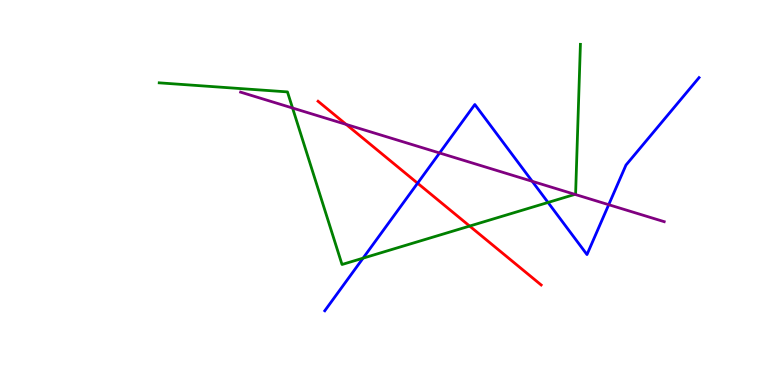[{'lines': ['blue', 'red'], 'intersections': [{'x': 5.39, 'y': 5.24}]}, {'lines': ['green', 'red'], 'intersections': [{'x': 6.06, 'y': 4.13}]}, {'lines': ['purple', 'red'], 'intersections': [{'x': 4.47, 'y': 6.77}]}, {'lines': ['blue', 'green'], 'intersections': [{'x': 4.68, 'y': 3.29}, {'x': 7.07, 'y': 4.74}]}, {'lines': ['blue', 'purple'], 'intersections': [{'x': 5.67, 'y': 6.03}, {'x': 6.87, 'y': 5.29}, {'x': 7.85, 'y': 4.68}]}, {'lines': ['green', 'purple'], 'intersections': [{'x': 3.77, 'y': 7.19}, {'x': 7.42, 'y': 4.95}]}]